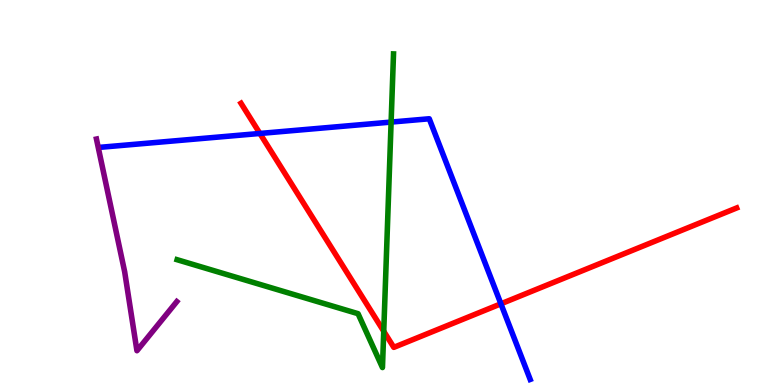[{'lines': ['blue', 'red'], 'intersections': [{'x': 3.35, 'y': 6.53}, {'x': 6.46, 'y': 2.11}]}, {'lines': ['green', 'red'], 'intersections': [{'x': 4.95, 'y': 1.4}]}, {'lines': ['purple', 'red'], 'intersections': []}, {'lines': ['blue', 'green'], 'intersections': [{'x': 5.05, 'y': 6.83}]}, {'lines': ['blue', 'purple'], 'intersections': []}, {'lines': ['green', 'purple'], 'intersections': []}]